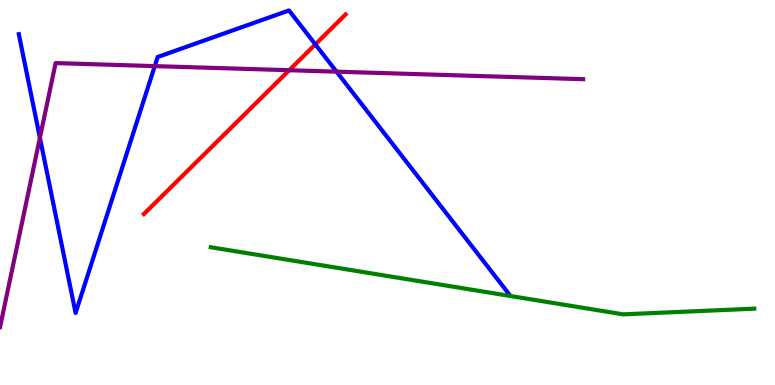[{'lines': ['blue', 'red'], 'intersections': [{'x': 4.07, 'y': 8.85}]}, {'lines': ['green', 'red'], 'intersections': []}, {'lines': ['purple', 'red'], 'intersections': [{'x': 3.73, 'y': 8.18}]}, {'lines': ['blue', 'green'], 'intersections': []}, {'lines': ['blue', 'purple'], 'intersections': [{'x': 0.515, 'y': 6.42}, {'x': 2.0, 'y': 8.28}, {'x': 4.34, 'y': 8.14}]}, {'lines': ['green', 'purple'], 'intersections': []}]